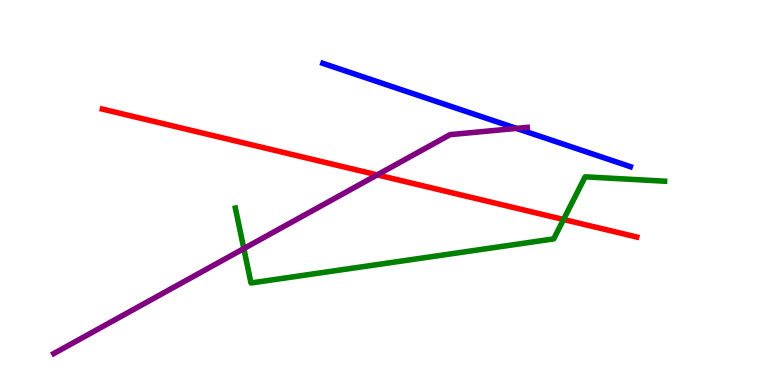[{'lines': ['blue', 'red'], 'intersections': []}, {'lines': ['green', 'red'], 'intersections': [{'x': 7.27, 'y': 4.3}]}, {'lines': ['purple', 'red'], 'intersections': [{'x': 4.87, 'y': 5.46}]}, {'lines': ['blue', 'green'], 'intersections': []}, {'lines': ['blue', 'purple'], 'intersections': [{'x': 6.66, 'y': 6.67}]}, {'lines': ['green', 'purple'], 'intersections': [{'x': 3.15, 'y': 3.54}]}]